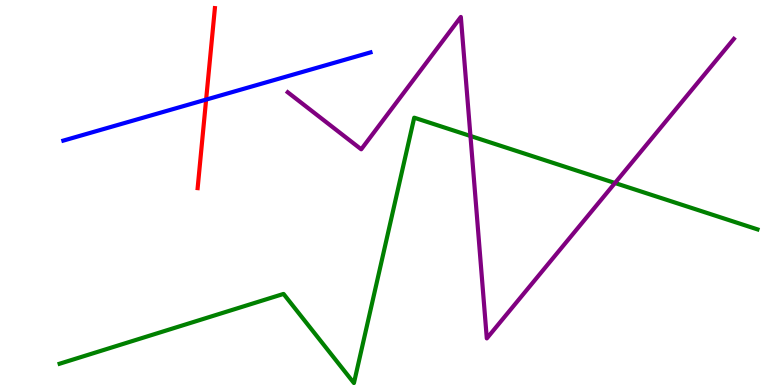[{'lines': ['blue', 'red'], 'intersections': [{'x': 2.66, 'y': 7.41}]}, {'lines': ['green', 'red'], 'intersections': []}, {'lines': ['purple', 'red'], 'intersections': []}, {'lines': ['blue', 'green'], 'intersections': []}, {'lines': ['blue', 'purple'], 'intersections': []}, {'lines': ['green', 'purple'], 'intersections': [{'x': 6.07, 'y': 6.47}, {'x': 7.94, 'y': 5.25}]}]